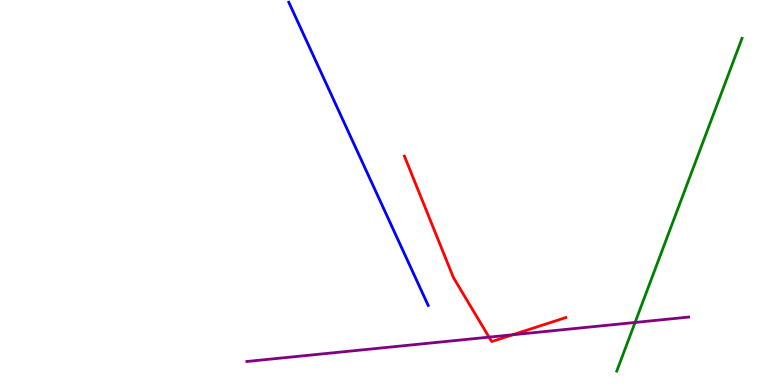[{'lines': ['blue', 'red'], 'intersections': []}, {'lines': ['green', 'red'], 'intersections': []}, {'lines': ['purple', 'red'], 'intersections': [{'x': 6.31, 'y': 1.24}, {'x': 6.62, 'y': 1.3}]}, {'lines': ['blue', 'green'], 'intersections': []}, {'lines': ['blue', 'purple'], 'intersections': []}, {'lines': ['green', 'purple'], 'intersections': [{'x': 8.19, 'y': 1.62}]}]